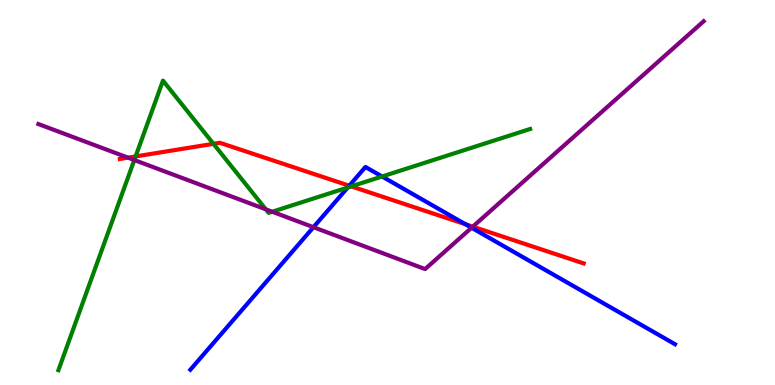[{'lines': ['blue', 'red'], 'intersections': [{'x': 4.51, 'y': 5.18}, {'x': 6.01, 'y': 4.18}]}, {'lines': ['green', 'red'], 'intersections': [{'x': 1.75, 'y': 5.94}, {'x': 2.75, 'y': 6.26}, {'x': 4.53, 'y': 5.16}]}, {'lines': ['purple', 'red'], 'intersections': [{'x': 1.65, 'y': 5.9}, {'x': 6.1, 'y': 4.11}]}, {'lines': ['blue', 'green'], 'intersections': [{'x': 4.49, 'y': 5.13}, {'x': 4.93, 'y': 5.42}]}, {'lines': ['blue', 'purple'], 'intersections': [{'x': 4.04, 'y': 4.1}, {'x': 6.08, 'y': 4.08}]}, {'lines': ['green', 'purple'], 'intersections': [{'x': 1.73, 'y': 5.84}, {'x': 3.43, 'y': 4.56}, {'x': 3.51, 'y': 4.5}]}]